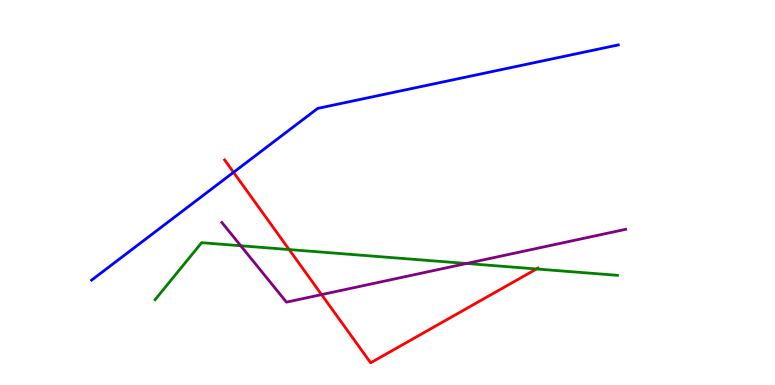[{'lines': ['blue', 'red'], 'intersections': [{'x': 3.01, 'y': 5.52}]}, {'lines': ['green', 'red'], 'intersections': [{'x': 3.73, 'y': 3.52}, {'x': 6.92, 'y': 3.01}]}, {'lines': ['purple', 'red'], 'intersections': [{'x': 4.15, 'y': 2.35}]}, {'lines': ['blue', 'green'], 'intersections': []}, {'lines': ['blue', 'purple'], 'intersections': []}, {'lines': ['green', 'purple'], 'intersections': [{'x': 3.11, 'y': 3.62}, {'x': 6.02, 'y': 3.16}]}]